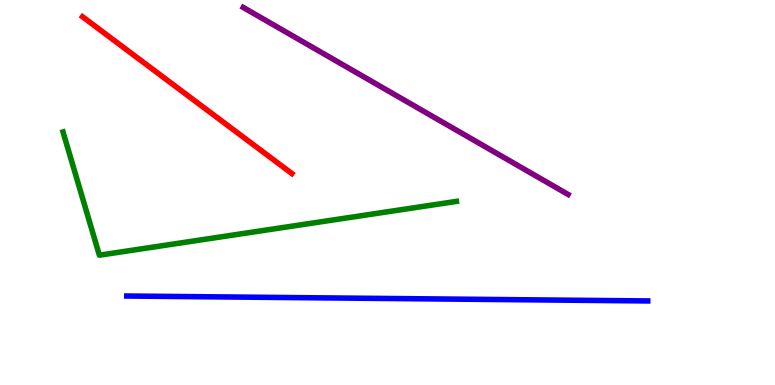[{'lines': ['blue', 'red'], 'intersections': []}, {'lines': ['green', 'red'], 'intersections': []}, {'lines': ['purple', 'red'], 'intersections': []}, {'lines': ['blue', 'green'], 'intersections': []}, {'lines': ['blue', 'purple'], 'intersections': []}, {'lines': ['green', 'purple'], 'intersections': []}]